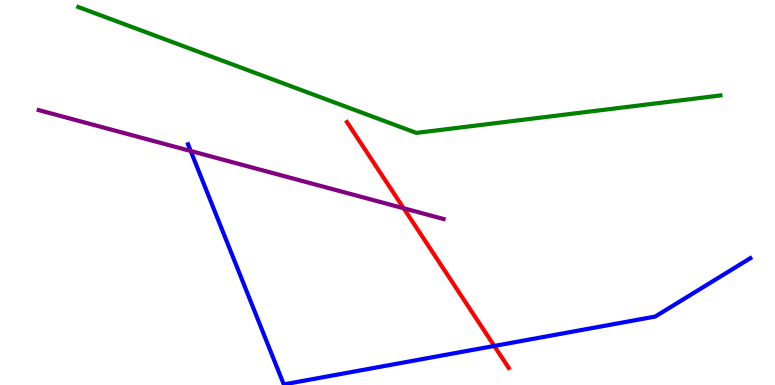[{'lines': ['blue', 'red'], 'intersections': [{'x': 6.38, 'y': 1.01}]}, {'lines': ['green', 'red'], 'intersections': []}, {'lines': ['purple', 'red'], 'intersections': [{'x': 5.21, 'y': 4.59}]}, {'lines': ['blue', 'green'], 'intersections': []}, {'lines': ['blue', 'purple'], 'intersections': [{'x': 2.46, 'y': 6.08}]}, {'lines': ['green', 'purple'], 'intersections': []}]